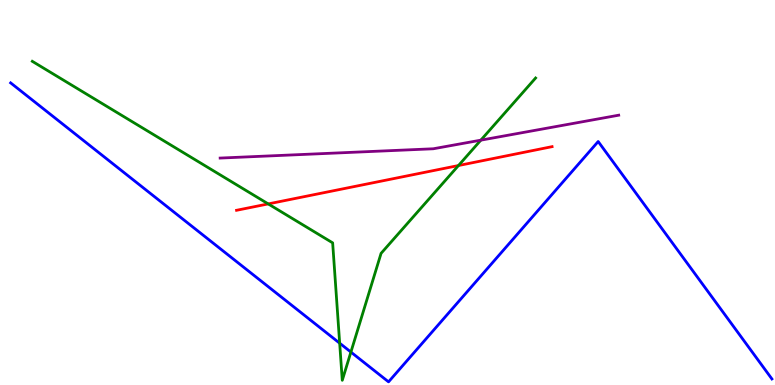[{'lines': ['blue', 'red'], 'intersections': []}, {'lines': ['green', 'red'], 'intersections': [{'x': 3.46, 'y': 4.7}, {'x': 5.92, 'y': 5.7}]}, {'lines': ['purple', 'red'], 'intersections': []}, {'lines': ['blue', 'green'], 'intersections': [{'x': 4.38, 'y': 1.09}, {'x': 4.53, 'y': 0.855}]}, {'lines': ['blue', 'purple'], 'intersections': []}, {'lines': ['green', 'purple'], 'intersections': [{'x': 6.2, 'y': 6.36}]}]